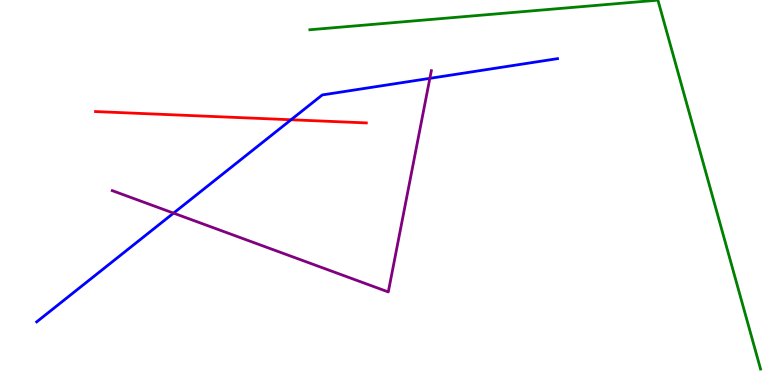[{'lines': ['blue', 'red'], 'intersections': [{'x': 3.76, 'y': 6.89}]}, {'lines': ['green', 'red'], 'intersections': []}, {'lines': ['purple', 'red'], 'intersections': []}, {'lines': ['blue', 'green'], 'intersections': []}, {'lines': ['blue', 'purple'], 'intersections': [{'x': 2.24, 'y': 4.46}, {'x': 5.55, 'y': 7.97}]}, {'lines': ['green', 'purple'], 'intersections': []}]